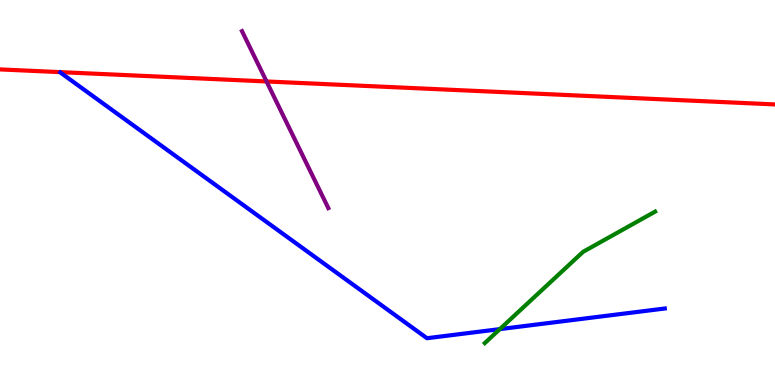[{'lines': ['blue', 'red'], 'intersections': []}, {'lines': ['green', 'red'], 'intersections': []}, {'lines': ['purple', 'red'], 'intersections': [{'x': 3.44, 'y': 7.88}]}, {'lines': ['blue', 'green'], 'intersections': [{'x': 6.45, 'y': 1.45}]}, {'lines': ['blue', 'purple'], 'intersections': []}, {'lines': ['green', 'purple'], 'intersections': []}]